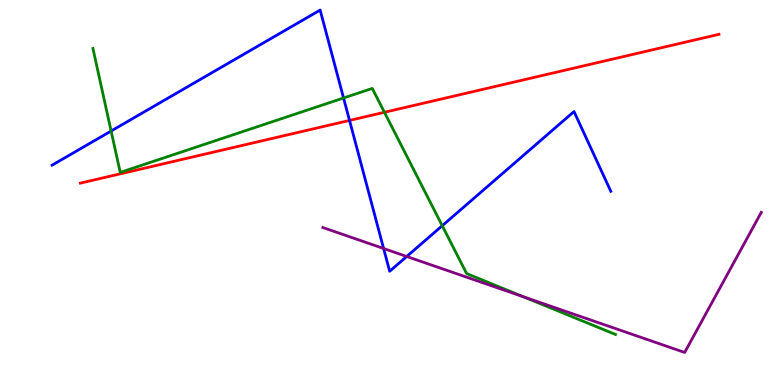[{'lines': ['blue', 'red'], 'intersections': [{'x': 4.51, 'y': 6.87}]}, {'lines': ['green', 'red'], 'intersections': [{'x': 4.96, 'y': 7.08}]}, {'lines': ['purple', 'red'], 'intersections': []}, {'lines': ['blue', 'green'], 'intersections': [{'x': 1.43, 'y': 6.6}, {'x': 4.43, 'y': 7.45}, {'x': 5.71, 'y': 4.14}]}, {'lines': ['blue', 'purple'], 'intersections': [{'x': 4.95, 'y': 3.55}, {'x': 5.25, 'y': 3.34}]}, {'lines': ['green', 'purple'], 'intersections': [{'x': 6.75, 'y': 2.29}]}]